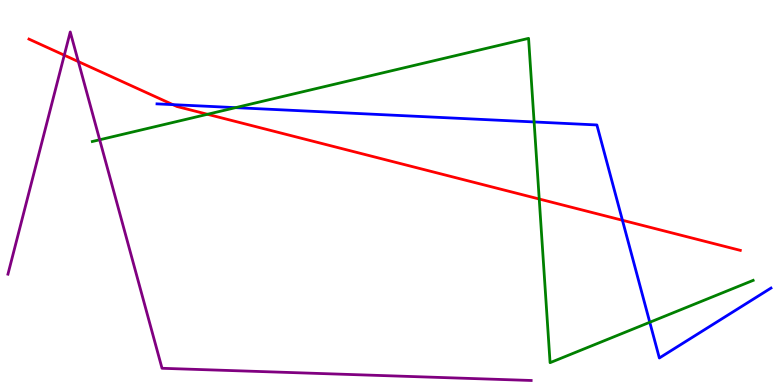[{'lines': ['blue', 'red'], 'intersections': [{'x': 2.23, 'y': 7.28}, {'x': 8.03, 'y': 4.28}]}, {'lines': ['green', 'red'], 'intersections': [{'x': 2.68, 'y': 7.03}, {'x': 6.96, 'y': 4.83}]}, {'lines': ['purple', 'red'], 'intersections': [{'x': 0.829, 'y': 8.57}, {'x': 1.01, 'y': 8.4}]}, {'lines': ['blue', 'green'], 'intersections': [{'x': 3.04, 'y': 7.2}, {'x': 6.89, 'y': 6.83}, {'x': 8.38, 'y': 1.63}]}, {'lines': ['blue', 'purple'], 'intersections': []}, {'lines': ['green', 'purple'], 'intersections': [{'x': 1.29, 'y': 6.37}]}]